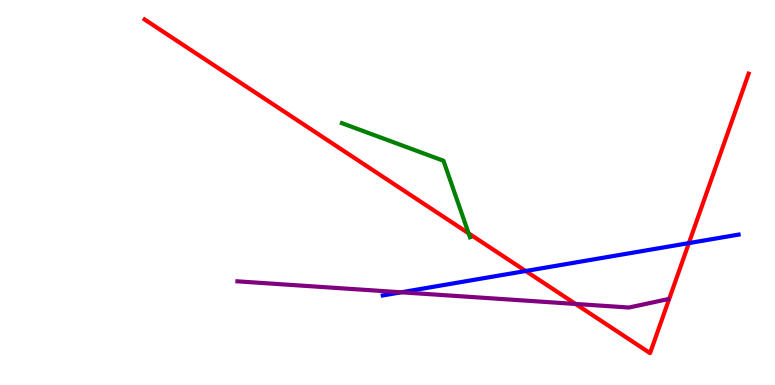[{'lines': ['blue', 'red'], 'intersections': [{'x': 6.78, 'y': 2.96}, {'x': 8.89, 'y': 3.69}]}, {'lines': ['green', 'red'], 'intersections': [{'x': 6.05, 'y': 3.94}]}, {'lines': ['purple', 'red'], 'intersections': [{'x': 7.43, 'y': 2.1}]}, {'lines': ['blue', 'green'], 'intersections': []}, {'lines': ['blue', 'purple'], 'intersections': [{'x': 5.18, 'y': 2.41}]}, {'lines': ['green', 'purple'], 'intersections': []}]